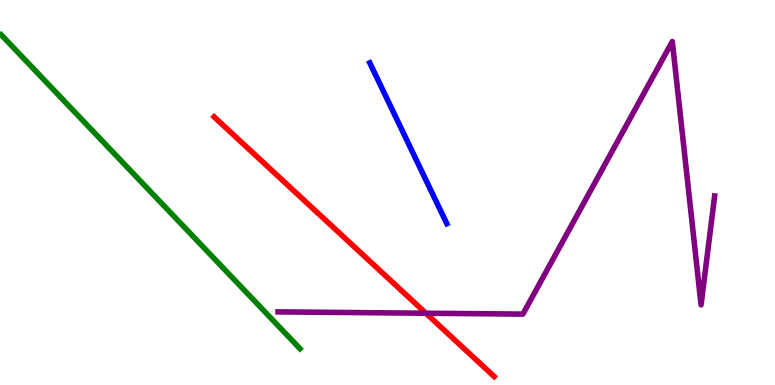[{'lines': ['blue', 'red'], 'intersections': []}, {'lines': ['green', 'red'], 'intersections': []}, {'lines': ['purple', 'red'], 'intersections': [{'x': 5.5, 'y': 1.86}]}, {'lines': ['blue', 'green'], 'intersections': []}, {'lines': ['blue', 'purple'], 'intersections': []}, {'lines': ['green', 'purple'], 'intersections': []}]